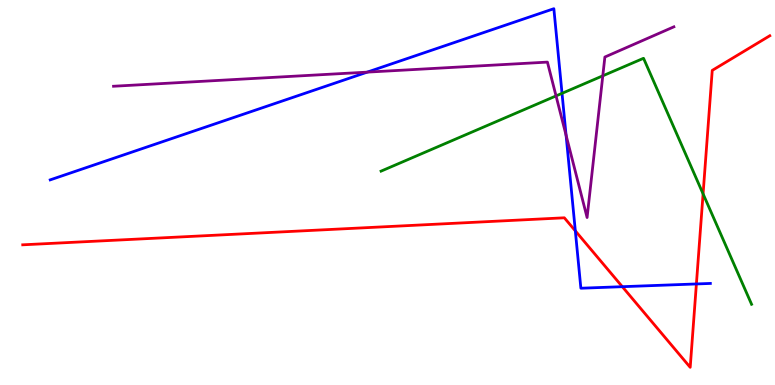[{'lines': ['blue', 'red'], 'intersections': [{'x': 7.42, 'y': 4.0}, {'x': 8.03, 'y': 2.55}, {'x': 8.99, 'y': 2.62}]}, {'lines': ['green', 'red'], 'intersections': [{'x': 9.07, 'y': 4.96}]}, {'lines': ['purple', 'red'], 'intersections': []}, {'lines': ['blue', 'green'], 'intersections': [{'x': 7.25, 'y': 7.58}]}, {'lines': ['blue', 'purple'], 'intersections': [{'x': 4.74, 'y': 8.13}, {'x': 7.3, 'y': 6.49}]}, {'lines': ['green', 'purple'], 'intersections': [{'x': 7.17, 'y': 7.51}, {'x': 7.78, 'y': 8.03}]}]